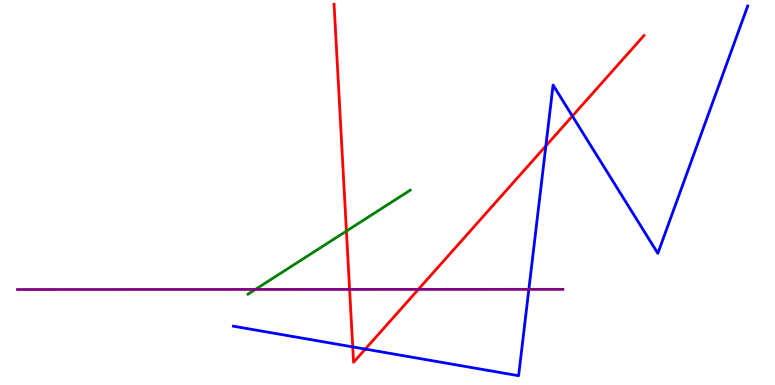[{'lines': ['blue', 'red'], 'intersections': [{'x': 4.55, 'y': 0.989}, {'x': 4.71, 'y': 0.933}, {'x': 7.04, 'y': 6.21}, {'x': 7.39, 'y': 6.98}]}, {'lines': ['green', 'red'], 'intersections': [{'x': 4.47, 'y': 4.0}]}, {'lines': ['purple', 'red'], 'intersections': [{'x': 4.51, 'y': 2.48}, {'x': 5.4, 'y': 2.48}]}, {'lines': ['blue', 'green'], 'intersections': []}, {'lines': ['blue', 'purple'], 'intersections': [{'x': 6.82, 'y': 2.48}]}, {'lines': ['green', 'purple'], 'intersections': [{'x': 3.3, 'y': 2.48}]}]